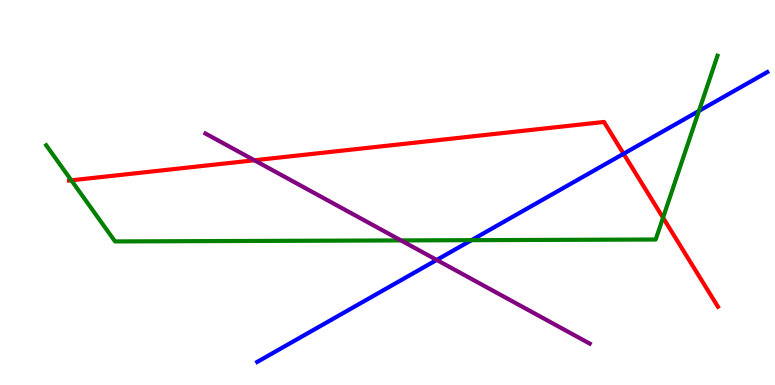[{'lines': ['blue', 'red'], 'intersections': [{'x': 8.05, 'y': 6.01}]}, {'lines': ['green', 'red'], 'intersections': [{'x': 0.92, 'y': 5.32}, {'x': 8.56, 'y': 4.35}]}, {'lines': ['purple', 'red'], 'intersections': [{'x': 3.28, 'y': 5.84}]}, {'lines': ['blue', 'green'], 'intersections': [{'x': 6.08, 'y': 3.76}, {'x': 9.02, 'y': 7.12}]}, {'lines': ['blue', 'purple'], 'intersections': [{'x': 5.63, 'y': 3.25}]}, {'lines': ['green', 'purple'], 'intersections': [{'x': 5.17, 'y': 3.76}]}]